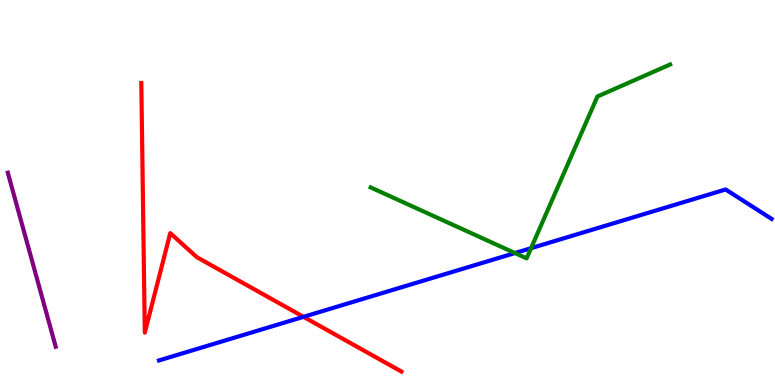[{'lines': ['blue', 'red'], 'intersections': [{'x': 3.92, 'y': 1.77}]}, {'lines': ['green', 'red'], 'intersections': []}, {'lines': ['purple', 'red'], 'intersections': []}, {'lines': ['blue', 'green'], 'intersections': [{'x': 6.64, 'y': 3.43}, {'x': 6.85, 'y': 3.55}]}, {'lines': ['blue', 'purple'], 'intersections': []}, {'lines': ['green', 'purple'], 'intersections': []}]